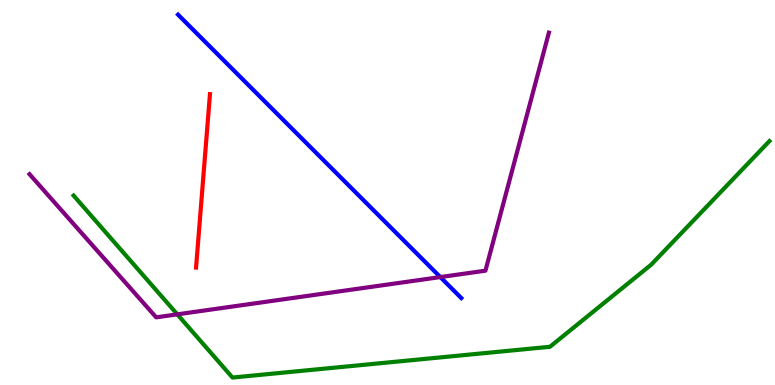[{'lines': ['blue', 'red'], 'intersections': []}, {'lines': ['green', 'red'], 'intersections': []}, {'lines': ['purple', 'red'], 'intersections': []}, {'lines': ['blue', 'green'], 'intersections': []}, {'lines': ['blue', 'purple'], 'intersections': [{'x': 5.68, 'y': 2.8}]}, {'lines': ['green', 'purple'], 'intersections': [{'x': 2.29, 'y': 1.84}]}]